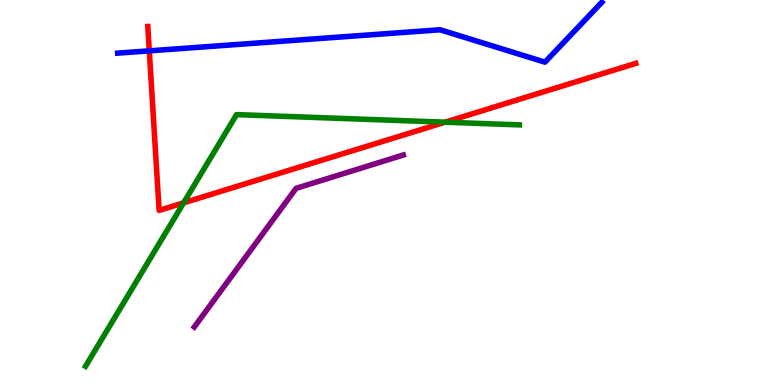[{'lines': ['blue', 'red'], 'intersections': [{'x': 1.93, 'y': 8.68}]}, {'lines': ['green', 'red'], 'intersections': [{'x': 2.37, 'y': 4.73}, {'x': 5.74, 'y': 6.83}]}, {'lines': ['purple', 'red'], 'intersections': []}, {'lines': ['blue', 'green'], 'intersections': []}, {'lines': ['blue', 'purple'], 'intersections': []}, {'lines': ['green', 'purple'], 'intersections': []}]